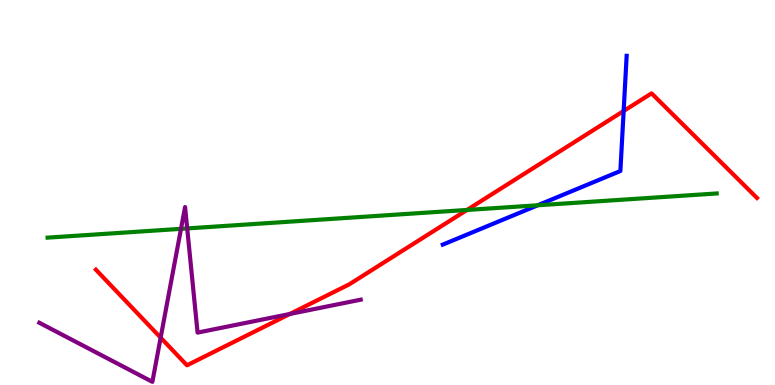[{'lines': ['blue', 'red'], 'intersections': [{'x': 8.05, 'y': 7.12}]}, {'lines': ['green', 'red'], 'intersections': [{'x': 6.03, 'y': 4.55}]}, {'lines': ['purple', 'red'], 'intersections': [{'x': 2.07, 'y': 1.23}, {'x': 3.74, 'y': 1.84}]}, {'lines': ['blue', 'green'], 'intersections': [{'x': 6.94, 'y': 4.67}]}, {'lines': ['blue', 'purple'], 'intersections': []}, {'lines': ['green', 'purple'], 'intersections': [{'x': 2.34, 'y': 4.06}, {'x': 2.42, 'y': 4.07}]}]